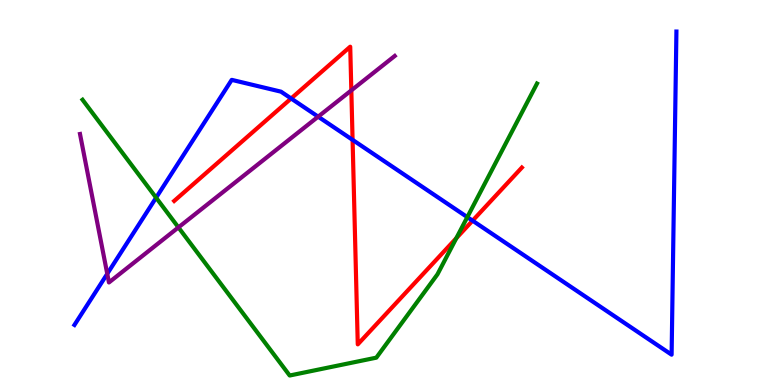[{'lines': ['blue', 'red'], 'intersections': [{'x': 3.76, 'y': 7.44}, {'x': 4.55, 'y': 6.37}, {'x': 6.1, 'y': 4.27}]}, {'lines': ['green', 'red'], 'intersections': [{'x': 5.89, 'y': 3.81}]}, {'lines': ['purple', 'red'], 'intersections': [{'x': 4.53, 'y': 7.65}]}, {'lines': ['blue', 'green'], 'intersections': [{'x': 2.01, 'y': 4.87}, {'x': 6.03, 'y': 4.36}]}, {'lines': ['blue', 'purple'], 'intersections': [{'x': 1.38, 'y': 2.89}, {'x': 4.11, 'y': 6.97}]}, {'lines': ['green', 'purple'], 'intersections': [{'x': 2.3, 'y': 4.09}]}]